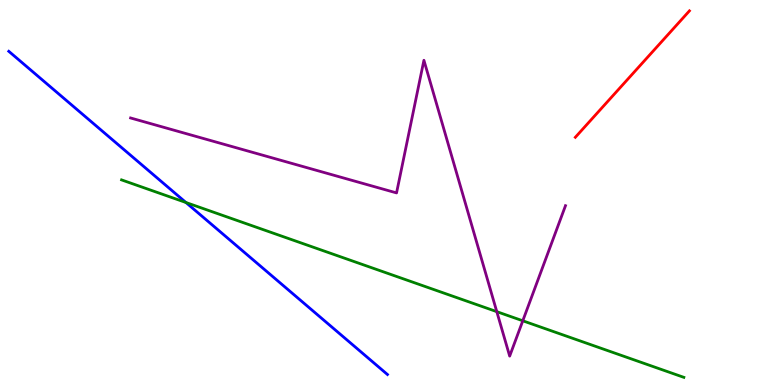[{'lines': ['blue', 'red'], 'intersections': []}, {'lines': ['green', 'red'], 'intersections': []}, {'lines': ['purple', 'red'], 'intersections': []}, {'lines': ['blue', 'green'], 'intersections': [{'x': 2.4, 'y': 4.74}]}, {'lines': ['blue', 'purple'], 'intersections': []}, {'lines': ['green', 'purple'], 'intersections': [{'x': 6.41, 'y': 1.9}, {'x': 6.75, 'y': 1.67}]}]